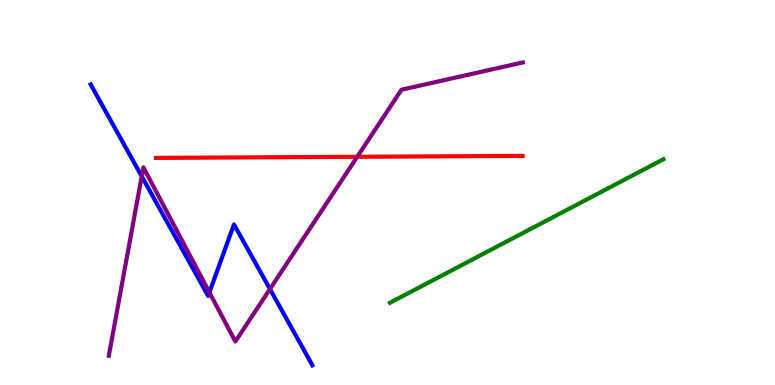[{'lines': ['blue', 'red'], 'intersections': []}, {'lines': ['green', 'red'], 'intersections': []}, {'lines': ['purple', 'red'], 'intersections': [{'x': 4.61, 'y': 5.93}]}, {'lines': ['blue', 'green'], 'intersections': []}, {'lines': ['blue', 'purple'], 'intersections': [{'x': 1.83, 'y': 5.42}, {'x': 2.7, 'y': 2.41}, {'x': 3.48, 'y': 2.49}]}, {'lines': ['green', 'purple'], 'intersections': []}]